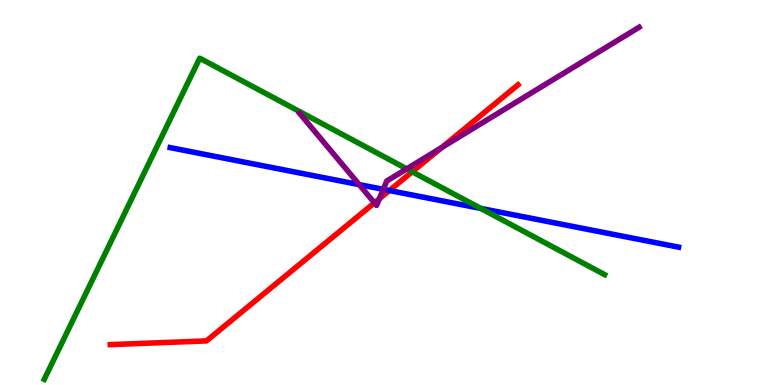[{'lines': ['blue', 'red'], 'intersections': [{'x': 5.02, 'y': 5.05}]}, {'lines': ['green', 'red'], 'intersections': [{'x': 5.32, 'y': 5.54}]}, {'lines': ['purple', 'red'], 'intersections': [{'x': 4.83, 'y': 4.73}, {'x': 4.89, 'y': 4.84}, {'x': 5.7, 'y': 6.17}]}, {'lines': ['blue', 'green'], 'intersections': [{'x': 6.2, 'y': 4.59}]}, {'lines': ['blue', 'purple'], 'intersections': [{'x': 4.63, 'y': 5.2}, {'x': 4.95, 'y': 5.08}]}, {'lines': ['green', 'purple'], 'intersections': [{'x': 5.25, 'y': 5.61}]}]